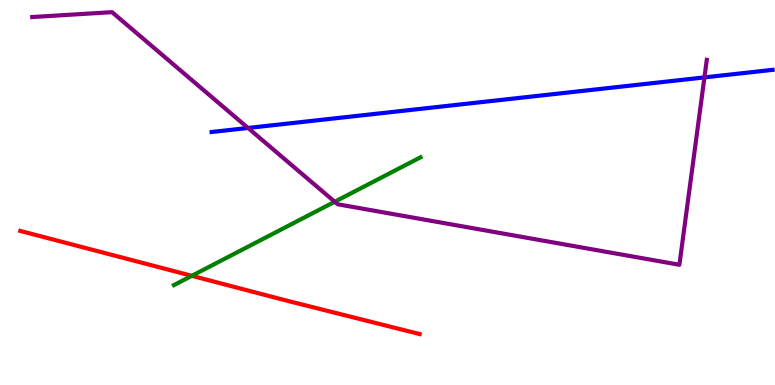[{'lines': ['blue', 'red'], 'intersections': []}, {'lines': ['green', 'red'], 'intersections': [{'x': 2.48, 'y': 2.84}]}, {'lines': ['purple', 'red'], 'intersections': []}, {'lines': ['blue', 'green'], 'intersections': []}, {'lines': ['blue', 'purple'], 'intersections': [{'x': 3.2, 'y': 6.68}, {'x': 9.09, 'y': 7.99}]}, {'lines': ['green', 'purple'], 'intersections': [{'x': 4.32, 'y': 4.76}]}]